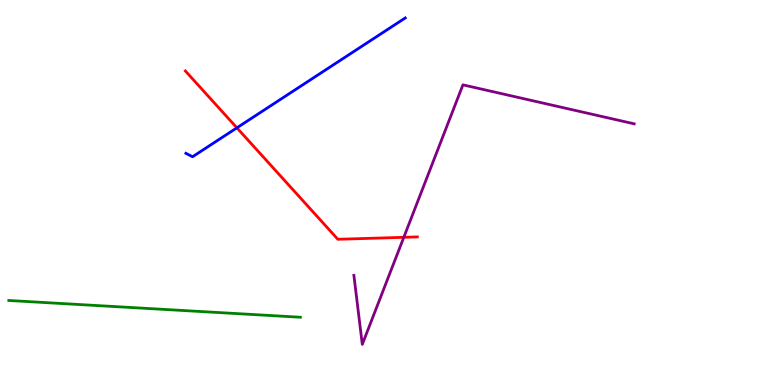[{'lines': ['blue', 'red'], 'intersections': [{'x': 3.06, 'y': 6.68}]}, {'lines': ['green', 'red'], 'intersections': []}, {'lines': ['purple', 'red'], 'intersections': [{'x': 5.21, 'y': 3.84}]}, {'lines': ['blue', 'green'], 'intersections': []}, {'lines': ['blue', 'purple'], 'intersections': []}, {'lines': ['green', 'purple'], 'intersections': []}]